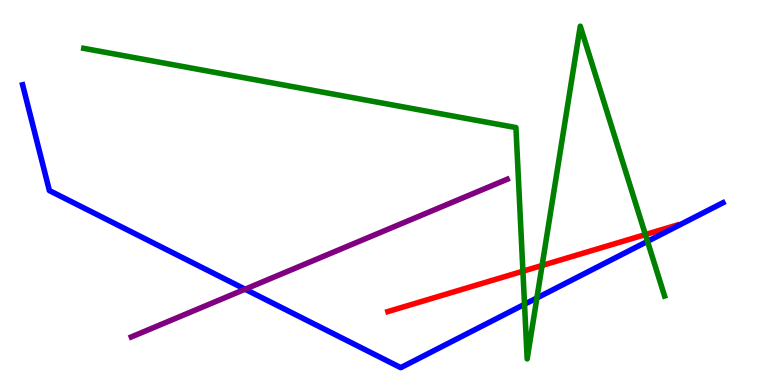[{'lines': ['blue', 'red'], 'intersections': []}, {'lines': ['green', 'red'], 'intersections': [{'x': 6.75, 'y': 2.96}, {'x': 6.99, 'y': 3.1}, {'x': 8.33, 'y': 3.91}]}, {'lines': ['purple', 'red'], 'intersections': []}, {'lines': ['blue', 'green'], 'intersections': [{'x': 6.77, 'y': 2.1}, {'x': 6.93, 'y': 2.26}, {'x': 8.35, 'y': 3.73}]}, {'lines': ['blue', 'purple'], 'intersections': [{'x': 3.16, 'y': 2.49}]}, {'lines': ['green', 'purple'], 'intersections': []}]